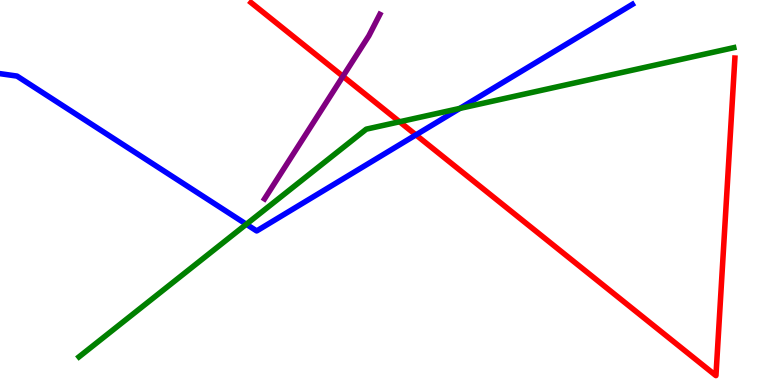[{'lines': ['blue', 'red'], 'intersections': [{'x': 5.37, 'y': 6.5}]}, {'lines': ['green', 'red'], 'intersections': [{'x': 5.16, 'y': 6.84}]}, {'lines': ['purple', 'red'], 'intersections': [{'x': 4.43, 'y': 8.02}]}, {'lines': ['blue', 'green'], 'intersections': [{'x': 3.18, 'y': 4.18}, {'x': 5.93, 'y': 7.18}]}, {'lines': ['blue', 'purple'], 'intersections': []}, {'lines': ['green', 'purple'], 'intersections': []}]